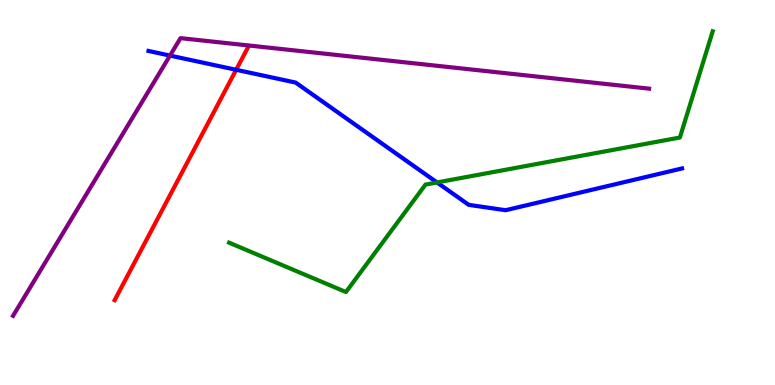[{'lines': ['blue', 'red'], 'intersections': [{'x': 3.05, 'y': 8.19}]}, {'lines': ['green', 'red'], 'intersections': []}, {'lines': ['purple', 'red'], 'intersections': []}, {'lines': ['blue', 'green'], 'intersections': [{'x': 5.64, 'y': 5.26}]}, {'lines': ['blue', 'purple'], 'intersections': [{'x': 2.19, 'y': 8.56}]}, {'lines': ['green', 'purple'], 'intersections': []}]